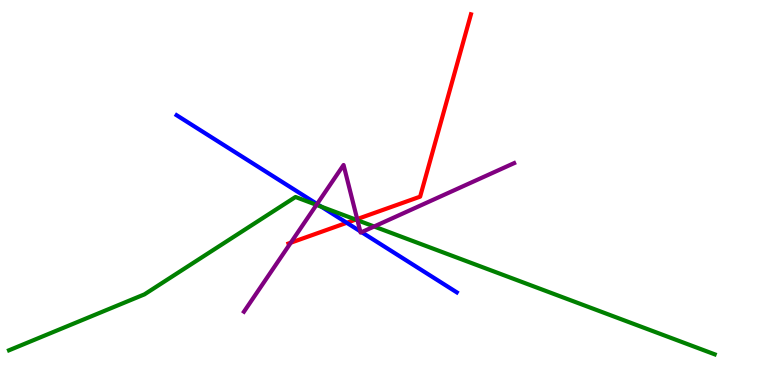[{'lines': ['blue', 'red'], 'intersections': [{'x': 4.47, 'y': 4.21}]}, {'lines': ['green', 'red'], 'intersections': [{'x': 4.59, 'y': 4.3}]}, {'lines': ['purple', 'red'], 'intersections': [{'x': 3.75, 'y': 3.7}, {'x': 4.61, 'y': 4.31}]}, {'lines': ['blue', 'green'], 'intersections': [{'x': 4.15, 'y': 4.63}]}, {'lines': ['blue', 'purple'], 'intersections': [{'x': 4.09, 'y': 4.7}, {'x': 4.65, 'y': 3.99}, {'x': 4.67, 'y': 3.97}]}, {'lines': ['green', 'purple'], 'intersections': [{'x': 4.08, 'y': 4.68}, {'x': 4.61, 'y': 4.28}, {'x': 4.83, 'y': 4.12}]}]